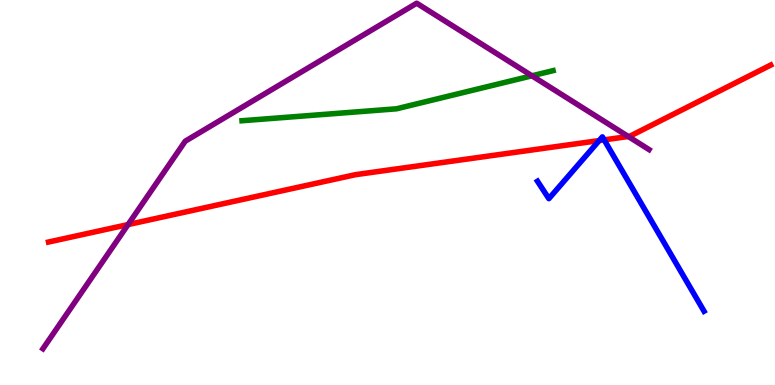[{'lines': ['blue', 'red'], 'intersections': [{'x': 7.73, 'y': 6.35}, {'x': 7.8, 'y': 6.37}]}, {'lines': ['green', 'red'], 'intersections': []}, {'lines': ['purple', 'red'], 'intersections': [{'x': 1.65, 'y': 4.17}, {'x': 8.11, 'y': 6.45}]}, {'lines': ['blue', 'green'], 'intersections': []}, {'lines': ['blue', 'purple'], 'intersections': []}, {'lines': ['green', 'purple'], 'intersections': [{'x': 6.86, 'y': 8.03}]}]